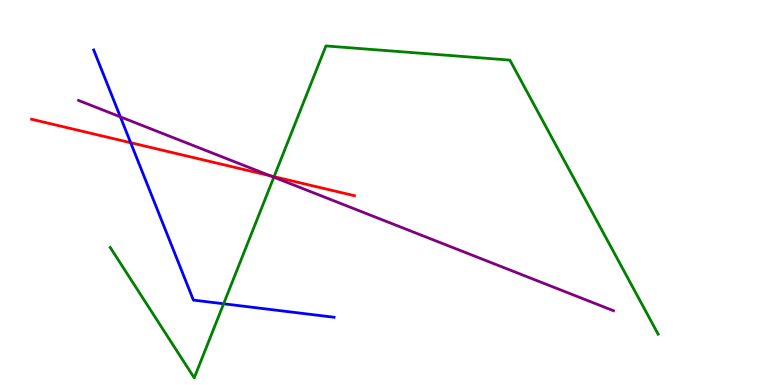[{'lines': ['blue', 'red'], 'intersections': [{'x': 1.69, 'y': 6.29}]}, {'lines': ['green', 'red'], 'intersections': [{'x': 3.54, 'y': 5.41}]}, {'lines': ['purple', 'red'], 'intersections': [{'x': 3.49, 'y': 5.44}]}, {'lines': ['blue', 'green'], 'intersections': [{'x': 2.89, 'y': 2.11}]}, {'lines': ['blue', 'purple'], 'intersections': [{'x': 1.55, 'y': 6.96}]}, {'lines': ['green', 'purple'], 'intersections': [{'x': 3.53, 'y': 5.4}]}]